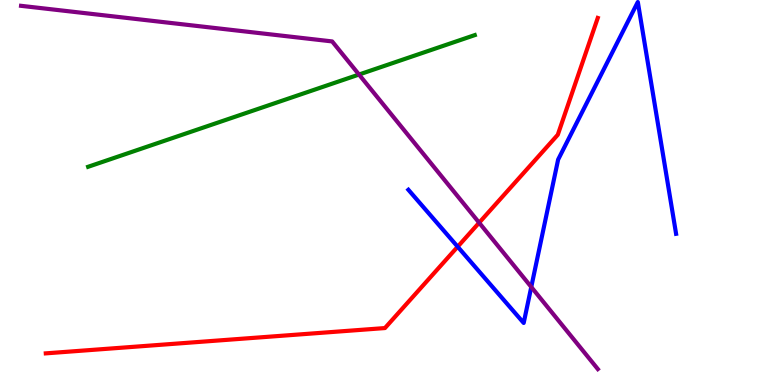[{'lines': ['blue', 'red'], 'intersections': [{'x': 5.91, 'y': 3.59}]}, {'lines': ['green', 'red'], 'intersections': []}, {'lines': ['purple', 'red'], 'intersections': [{'x': 6.18, 'y': 4.22}]}, {'lines': ['blue', 'green'], 'intersections': []}, {'lines': ['blue', 'purple'], 'intersections': [{'x': 6.86, 'y': 2.55}]}, {'lines': ['green', 'purple'], 'intersections': [{'x': 4.63, 'y': 8.06}]}]